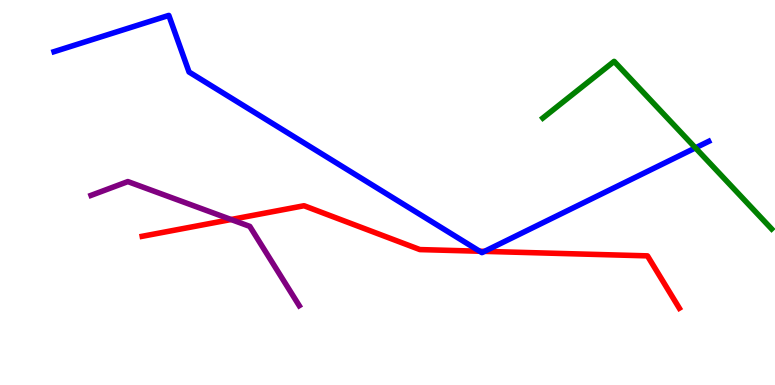[{'lines': ['blue', 'red'], 'intersections': [{'x': 6.19, 'y': 3.47}, {'x': 6.25, 'y': 3.47}]}, {'lines': ['green', 'red'], 'intersections': []}, {'lines': ['purple', 'red'], 'intersections': [{'x': 2.98, 'y': 4.3}]}, {'lines': ['blue', 'green'], 'intersections': [{'x': 8.97, 'y': 6.16}]}, {'lines': ['blue', 'purple'], 'intersections': []}, {'lines': ['green', 'purple'], 'intersections': []}]